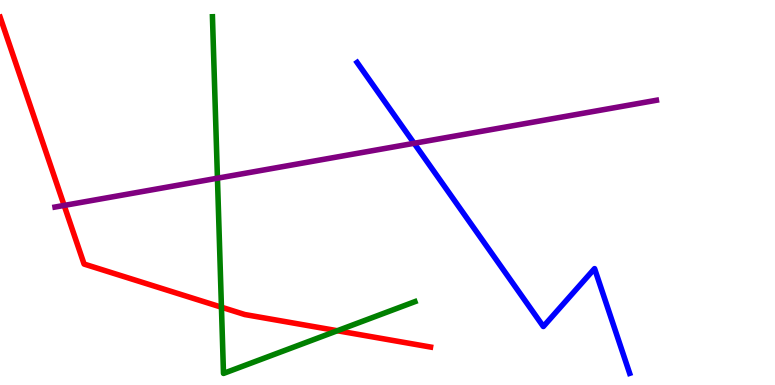[{'lines': ['blue', 'red'], 'intersections': []}, {'lines': ['green', 'red'], 'intersections': [{'x': 2.86, 'y': 2.02}, {'x': 4.35, 'y': 1.41}]}, {'lines': ['purple', 'red'], 'intersections': [{'x': 0.828, 'y': 4.66}]}, {'lines': ['blue', 'green'], 'intersections': []}, {'lines': ['blue', 'purple'], 'intersections': [{'x': 5.34, 'y': 6.28}]}, {'lines': ['green', 'purple'], 'intersections': [{'x': 2.81, 'y': 5.37}]}]